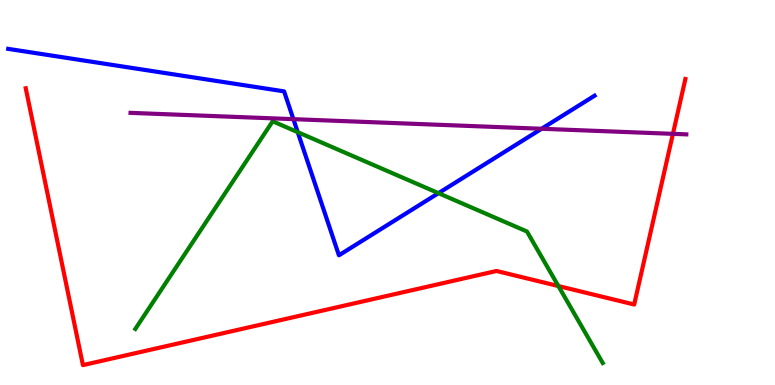[{'lines': ['blue', 'red'], 'intersections': []}, {'lines': ['green', 'red'], 'intersections': [{'x': 7.2, 'y': 2.57}]}, {'lines': ['purple', 'red'], 'intersections': [{'x': 8.68, 'y': 6.52}]}, {'lines': ['blue', 'green'], 'intersections': [{'x': 3.84, 'y': 6.57}, {'x': 5.66, 'y': 4.98}]}, {'lines': ['blue', 'purple'], 'intersections': [{'x': 3.79, 'y': 6.91}, {'x': 6.99, 'y': 6.66}]}, {'lines': ['green', 'purple'], 'intersections': []}]